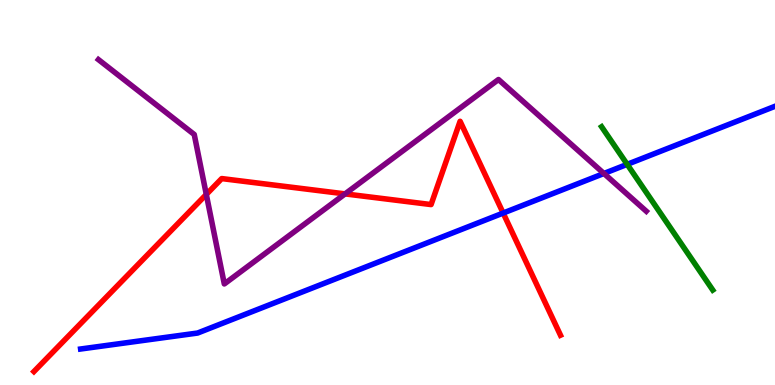[{'lines': ['blue', 'red'], 'intersections': [{'x': 6.49, 'y': 4.47}]}, {'lines': ['green', 'red'], 'intersections': []}, {'lines': ['purple', 'red'], 'intersections': [{'x': 2.66, 'y': 4.95}, {'x': 4.45, 'y': 4.96}]}, {'lines': ['blue', 'green'], 'intersections': [{'x': 8.09, 'y': 5.73}]}, {'lines': ['blue', 'purple'], 'intersections': [{'x': 7.79, 'y': 5.49}]}, {'lines': ['green', 'purple'], 'intersections': []}]